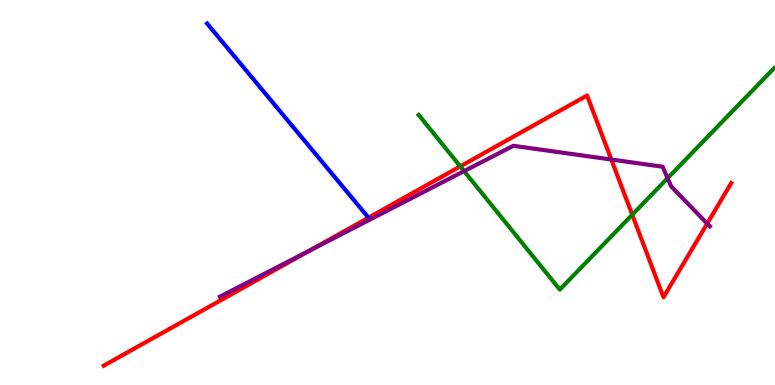[{'lines': ['blue', 'red'], 'intersections': [{'x': 4.75, 'y': 4.35}]}, {'lines': ['green', 'red'], 'intersections': [{'x': 5.94, 'y': 5.68}, {'x': 8.16, 'y': 4.42}]}, {'lines': ['purple', 'red'], 'intersections': [{'x': 4.0, 'y': 3.5}, {'x': 7.89, 'y': 5.86}, {'x': 9.13, 'y': 4.19}]}, {'lines': ['blue', 'green'], 'intersections': []}, {'lines': ['blue', 'purple'], 'intersections': []}, {'lines': ['green', 'purple'], 'intersections': [{'x': 5.99, 'y': 5.56}, {'x': 8.61, 'y': 5.37}]}]